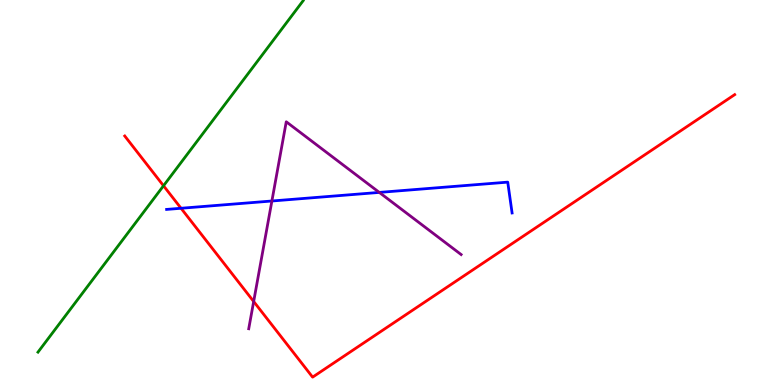[{'lines': ['blue', 'red'], 'intersections': [{'x': 2.34, 'y': 4.59}]}, {'lines': ['green', 'red'], 'intersections': [{'x': 2.11, 'y': 5.18}]}, {'lines': ['purple', 'red'], 'intersections': [{'x': 3.27, 'y': 2.17}]}, {'lines': ['blue', 'green'], 'intersections': []}, {'lines': ['blue', 'purple'], 'intersections': [{'x': 3.51, 'y': 4.78}, {'x': 4.89, 'y': 5.0}]}, {'lines': ['green', 'purple'], 'intersections': []}]